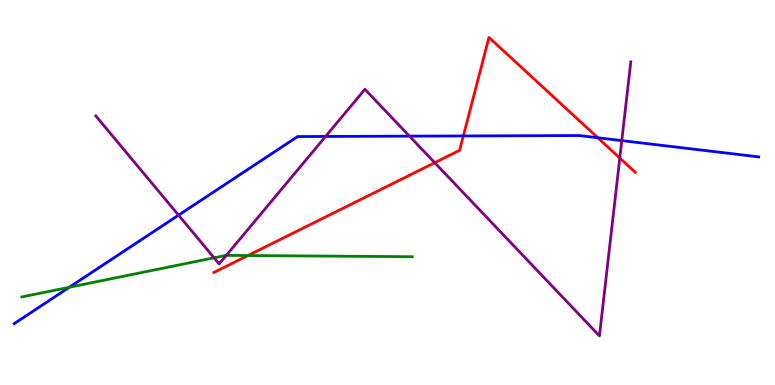[{'lines': ['blue', 'red'], 'intersections': [{'x': 5.98, 'y': 6.47}, {'x': 7.71, 'y': 6.42}]}, {'lines': ['green', 'red'], 'intersections': [{'x': 3.2, 'y': 3.36}]}, {'lines': ['purple', 'red'], 'intersections': [{'x': 5.61, 'y': 5.77}, {'x': 8.0, 'y': 5.9}]}, {'lines': ['blue', 'green'], 'intersections': [{'x': 0.894, 'y': 2.54}]}, {'lines': ['blue', 'purple'], 'intersections': [{'x': 2.3, 'y': 4.41}, {'x': 4.2, 'y': 6.46}, {'x': 5.28, 'y': 6.46}, {'x': 8.02, 'y': 6.35}]}, {'lines': ['green', 'purple'], 'intersections': [{'x': 2.76, 'y': 3.3}, {'x': 2.92, 'y': 3.37}]}]